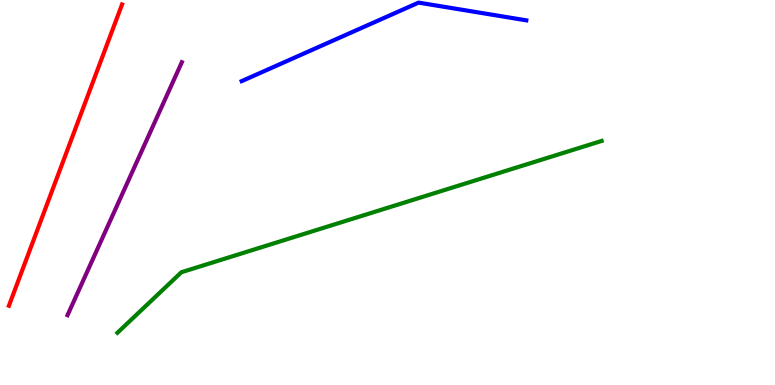[{'lines': ['blue', 'red'], 'intersections': []}, {'lines': ['green', 'red'], 'intersections': []}, {'lines': ['purple', 'red'], 'intersections': []}, {'lines': ['blue', 'green'], 'intersections': []}, {'lines': ['blue', 'purple'], 'intersections': []}, {'lines': ['green', 'purple'], 'intersections': []}]